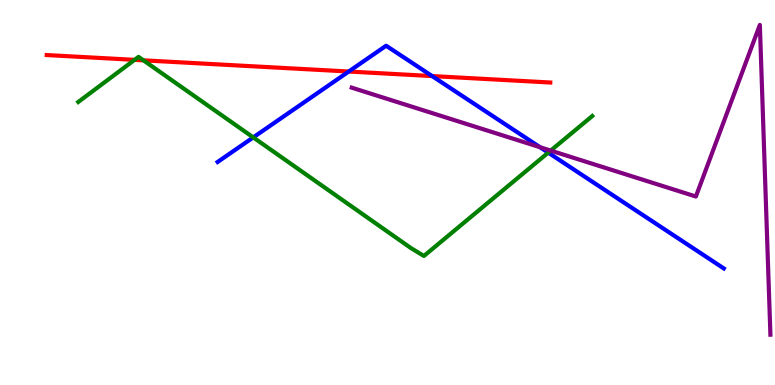[{'lines': ['blue', 'red'], 'intersections': [{'x': 4.5, 'y': 8.14}, {'x': 5.58, 'y': 8.02}]}, {'lines': ['green', 'red'], 'intersections': [{'x': 1.74, 'y': 8.45}, {'x': 1.85, 'y': 8.43}]}, {'lines': ['purple', 'red'], 'intersections': []}, {'lines': ['blue', 'green'], 'intersections': [{'x': 3.27, 'y': 6.43}, {'x': 7.07, 'y': 6.04}]}, {'lines': ['blue', 'purple'], 'intersections': [{'x': 6.97, 'y': 6.18}]}, {'lines': ['green', 'purple'], 'intersections': [{'x': 7.11, 'y': 6.09}]}]